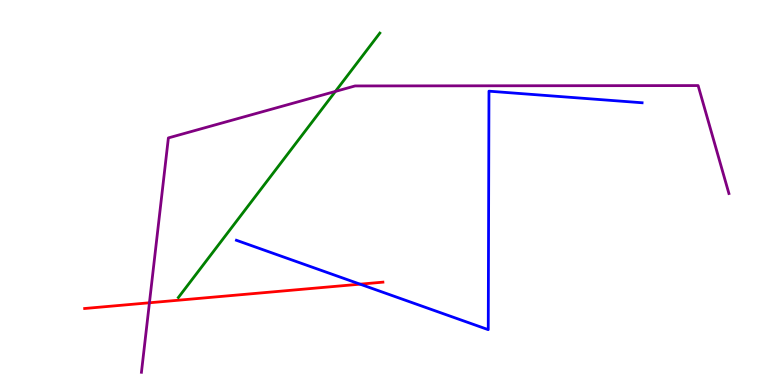[{'lines': ['blue', 'red'], 'intersections': [{'x': 4.65, 'y': 2.62}]}, {'lines': ['green', 'red'], 'intersections': []}, {'lines': ['purple', 'red'], 'intersections': [{'x': 1.93, 'y': 2.14}]}, {'lines': ['blue', 'green'], 'intersections': []}, {'lines': ['blue', 'purple'], 'intersections': []}, {'lines': ['green', 'purple'], 'intersections': [{'x': 4.33, 'y': 7.63}]}]